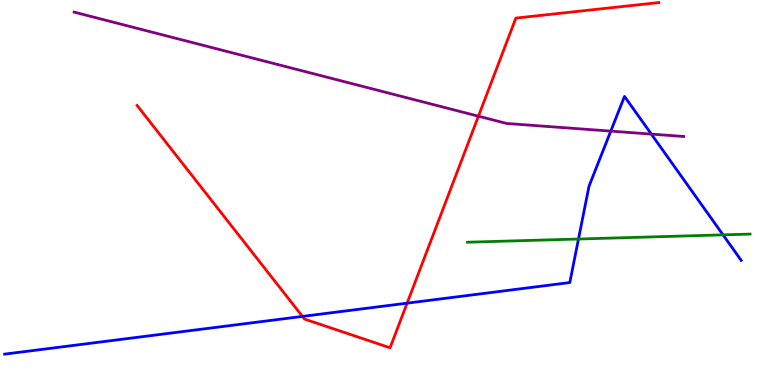[{'lines': ['blue', 'red'], 'intersections': [{'x': 3.9, 'y': 1.78}, {'x': 5.25, 'y': 2.13}]}, {'lines': ['green', 'red'], 'intersections': []}, {'lines': ['purple', 'red'], 'intersections': [{'x': 6.17, 'y': 6.98}]}, {'lines': ['blue', 'green'], 'intersections': [{'x': 7.46, 'y': 3.79}, {'x': 9.33, 'y': 3.9}]}, {'lines': ['blue', 'purple'], 'intersections': [{'x': 7.88, 'y': 6.59}, {'x': 8.4, 'y': 6.52}]}, {'lines': ['green', 'purple'], 'intersections': []}]